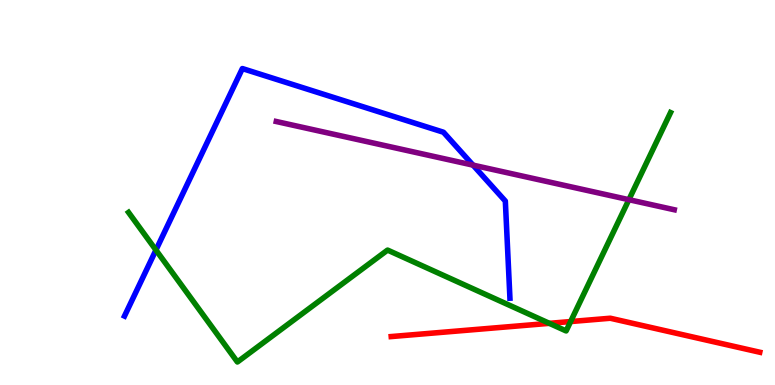[{'lines': ['blue', 'red'], 'intersections': []}, {'lines': ['green', 'red'], 'intersections': [{'x': 7.09, 'y': 1.6}, {'x': 7.36, 'y': 1.65}]}, {'lines': ['purple', 'red'], 'intersections': []}, {'lines': ['blue', 'green'], 'intersections': [{'x': 2.01, 'y': 3.51}]}, {'lines': ['blue', 'purple'], 'intersections': [{'x': 6.1, 'y': 5.71}]}, {'lines': ['green', 'purple'], 'intersections': [{'x': 8.11, 'y': 4.81}]}]